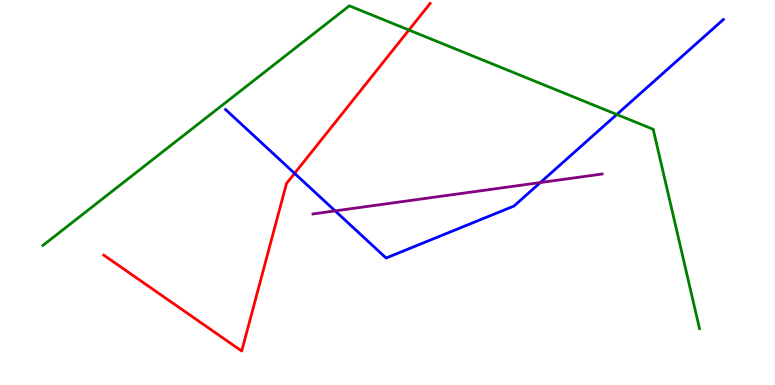[{'lines': ['blue', 'red'], 'intersections': [{'x': 3.8, 'y': 5.5}]}, {'lines': ['green', 'red'], 'intersections': [{'x': 5.28, 'y': 9.22}]}, {'lines': ['purple', 'red'], 'intersections': []}, {'lines': ['blue', 'green'], 'intersections': [{'x': 7.96, 'y': 7.03}]}, {'lines': ['blue', 'purple'], 'intersections': [{'x': 4.32, 'y': 4.52}, {'x': 6.97, 'y': 5.26}]}, {'lines': ['green', 'purple'], 'intersections': []}]